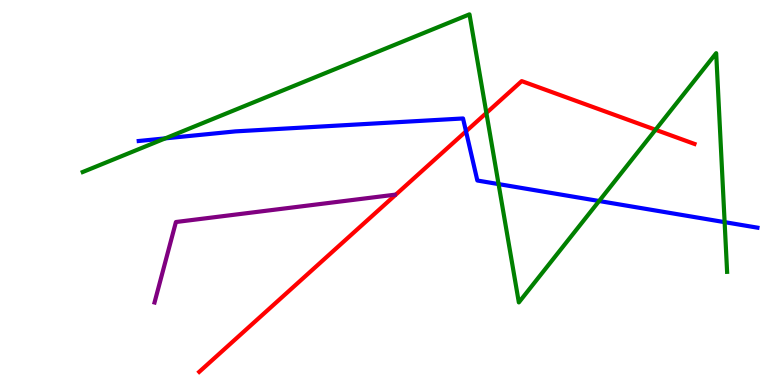[{'lines': ['blue', 'red'], 'intersections': [{'x': 6.01, 'y': 6.59}]}, {'lines': ['green', 'red'], 'intersections': [{'x': 6.28, 'y': 7.07}, {'x': 8.46, 'y': 6.63}]}, {'lines': ['purple', 'red'], 'intersections': []}, {'lines': ['blue', 'green'], 'intersections': [{'x': 2.13, 'y': 6.41}, {'x': 6.43, 'y': 5.22}, {'x': 7.73, 'y': 4.78}, {'x': 9.35, 'y': 4.23}]}, {'lines': ['blue', 'purple'], 'intersections': []}, {'lines': ['green', 'purple'], 'intersections': []}]